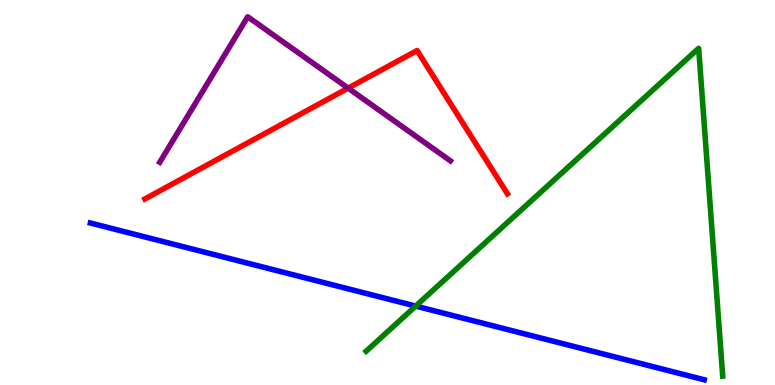[{'lines': ['blue', 'red'], 'intersections': []}, {'lines': ['green', 'red'], 'intersections': []}, {'lines': ['purple', 'red'], 'intersections': [{'x': 4.49, 'y': 7.71}]}, {'lines': ['blue', 'green'], 'intersections': [{'x': 5.36, 'y': 2.05}]}, {'lines': ['blue', 'purple'], 'intersections': []}, {'lines': ['green', 'purple'], 'intersections': []}]